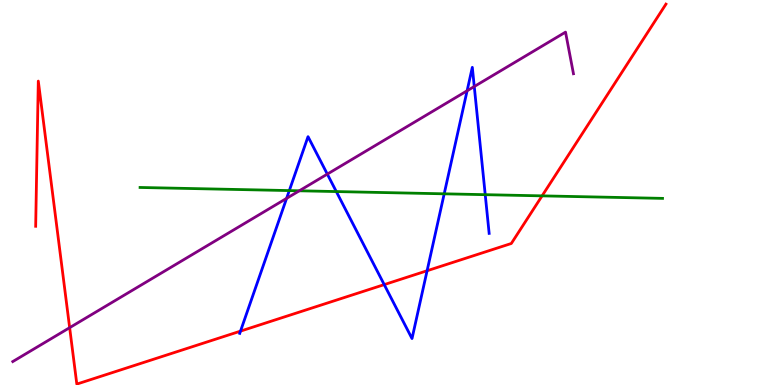[{'lines': ['blue', 'red'], 'intersections': [{'x': 3.1, 'y': 1.4}, {'x': 4.96, 'y': 2.61}, {'x': 5.51, 'y': 2.97}]}, {'lines': ['green', 'red'], 'intersections': [{'x': 6.99, 'y': 4.91}]}, {'lines': ['purple', 'red'], 'intersections': [{'x': 0.899, 'y': 1.49}]}, {'lines': ['blue', 'green'], 'intersections': [{'x': 3.73, 'y': 5.05}, {'x': 4.34, 'y': 5.02}, {'x': 5.73, 'y': 4.97}, {'x': 6.26, 'y': 4.94}]}, {'lines': ['blue', 'purple'], 'intersections': [{'x': 3.7, 'y': 4.85}, {'x': 4.22, 'y': 5.48}, {'x': 6.03, 'y': 7.64}, {'x': 6.12, 'y': 7.75}]}, {'lines': ['green', 'purple'], 'intersections': [{'x': 3.86, 'y': 5.04}]}]